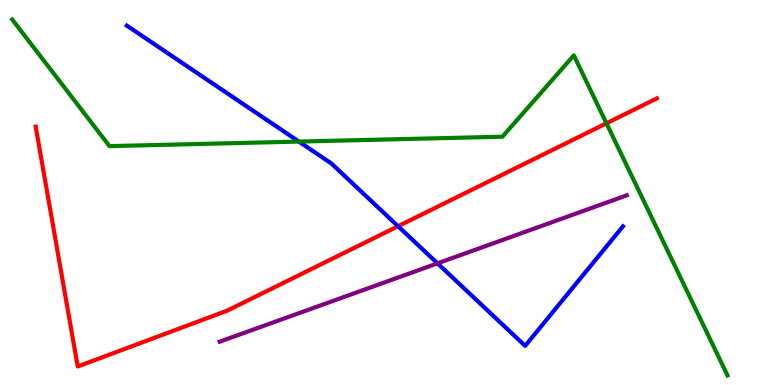[{'lines': ['blue', 'red'], 'intersections': [{'x': 5.14, 'y': 4.12}]}, {'lines': ['green', 'red'], 'intersections': [{'x': 7.83, 'y': 6.8}]}, {'lines': ['purple', 'red'], 'intersections': []}, {'lines': ['blue', 'green'], 'intersections': [{'x': 3.86, 'y': 6.32}]}, {'lines': ['blue', 'purple'], 'intersections': [{'x': 5.65, 'y': 3.16}]}, {'lines': ['green', 'purple'], 'intersections': []}]